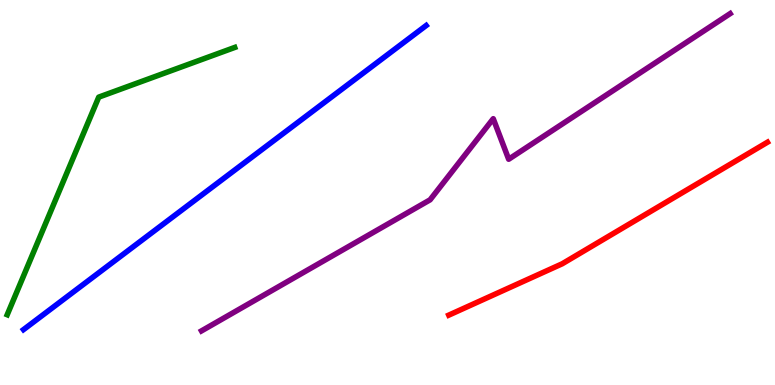[{'lines': ['blue', 'red'], 'intersections': []}, {'lines': ['green', 'red'], 'intersections': []}, {'lines': ['purple', 'red'], 'intersections': []}, {'lines': ['blue', 'green'], 'intersections': []}, {'lines': ['blue', 'purple'], 'intersections': []}, {'lines': ['green', 'purple'], 'intersections': []}]